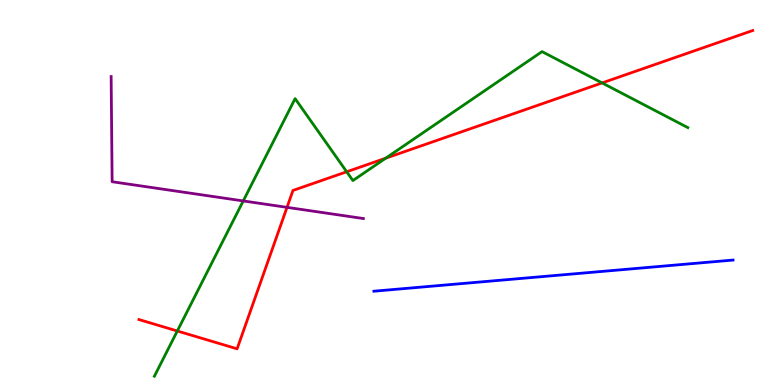[{'lines': ['blue', 'red'], 'intersections': []}, {'lines': ['green', 'red'], 'intersections': [{'x': 2.29, 'y': 1.4}, {'x': 4.47, 'y': 5.54}, {'x': 4.98, 'y': 5.89}, {'x': 7.77, 'y': 7.85}]}, {'lines': ['purple', 'red'], 'intersections': [{'x': 3.7, 'y': 4.61}]}, {'lines': ['blue', 'green'], 'intersections': []}, {'lines': ['blue', 'purple'], 'intersections': []}, {'lines': ['green', 'purple'], 'intersections': [{'x': 3.14, 'y': 4.78}]}]